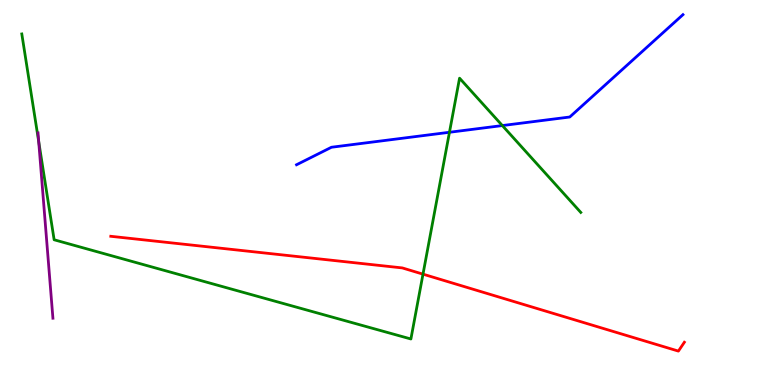[{'lines': ['blue', 'red'], 'intersections': []}, {'lines': ['green', 'red'], 'intersections': [{'x': 5.46, 'y': 2.88}]}, {'lines': ['purple', 'red'], 'intersections': []}, {'lines': ['blue', 'green'], 'intersections': [{'x': 5.8, 'y': 6.56}, {'x': 6.48, 'y': 6.74}]}, {'lines': ['blue', 'purple'], 'intersections': []}, {'lines': ['green', 'purple'], 'intersections': [{'x': 0.499, 'y': 6.32}]}]